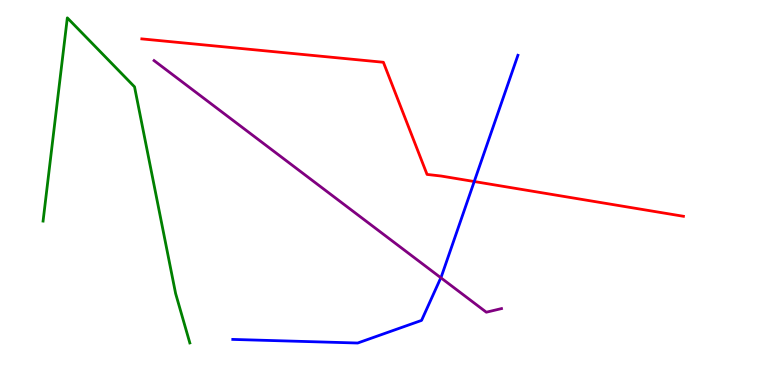[{'lines': ['blue', 'red'], 'intersections': [{'x': 6.12, 'y': 5.28}]}, {'lines': ['green', 'red'], 'intersections': []}, {'lines': ['purple', 'red'], 'intersections': []}, {'lines': ['blue', 'green'], 'intersections': []}, {'lines': ['blue', 'purple'], 'intersections': [{'x': 5.69, 'y': 2.79}]}, {'lines': ['green', 'purple'], 'intersections': []}]